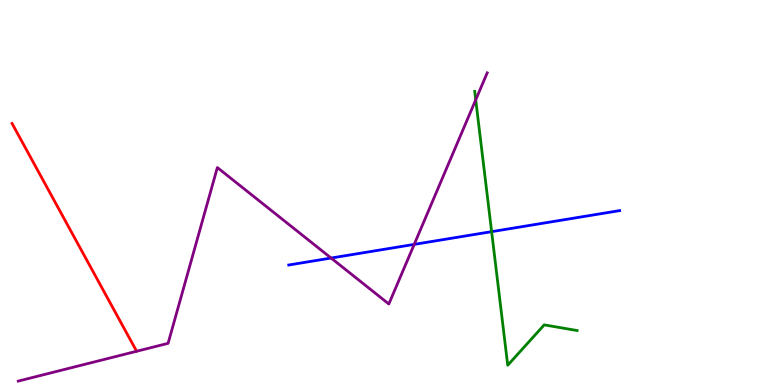[{'lines': ['blue', 'red'], 'intersections': []}, {'lines': ['green', 'red'], 'intersections': []}, {'lines': ['purple', 'red'], 'intersections': []}, {'lines': ['blue', 'green'], 'intersections': [{'x': 6.34, 'y': 3.98}]}, {'lines': ['blue', 'purple'], 'intersections': [{'x': 4.27, 'y': 3.3}, {'x': 5.34, 'y': 3.65}]}, {'lines': ['green', 'purple'], 'intersections': [{'x': 6.14, 'y': 7.41}]}]